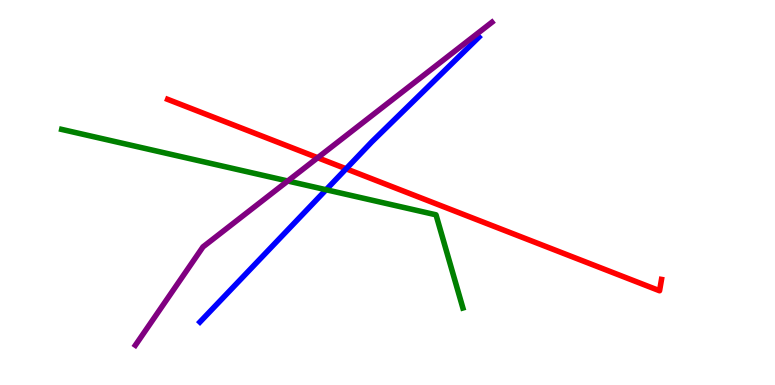[{'lines': ['blue', 'red'], 'intersections': [{'x': 4.47, 'y': 5.62}]}, {'lines': ['green', 'red'], 'intersections': []}, {'lines': ['purple', 'red'], 'intersections': [{'x': 4.1, 'y': 5.9}]}, {'lines': ['blue', 'green'], 'intersections': [{'x': 4.21, 'y': 5.07}]}, {'lines': ['blue', 'purple'], 'intersections': []}, {'lines': ['green', 'purple'], 'intersections': [{'x': 3.71, 'y': 5.3}]}]